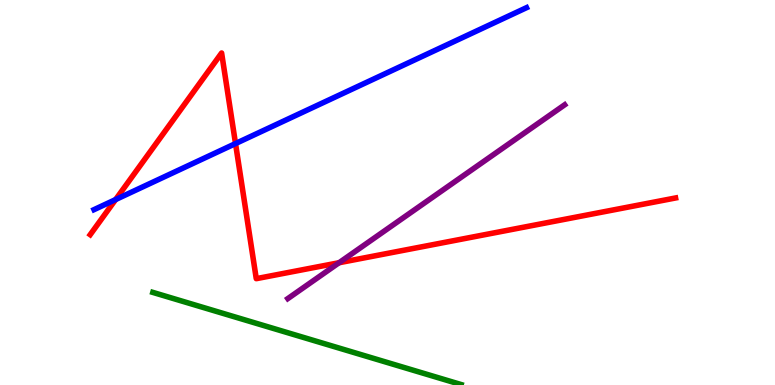[{'lines': ['blue', 'red'], 'intersections': [{'x': 1.49, 'y': 4.82}, {'x': 3.04, 'y': 6.27}]}, {'lines': ['green', 'red'], 'intersections': []}, {'lines': ['purple', 'red'], 'intersections': [{'x': 4.37, 'y': 3.18}]}, {'lines': ['blue', 'green'], 'intersections': []}, {'lines': ['blue', 'purple'], 'intersections': []}, {'lines': ['green', 'purple'], 'intersections': []}]